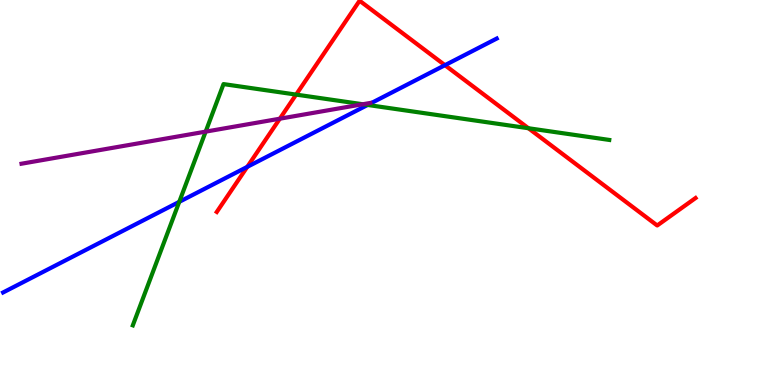[{'lines': ['blue', 'red'], 'intersections': [{'x': 3.19, 'y': 5.67}, {'x': 5.74, 'y': 8.31}]}, {'lines': ['green', 'red'], 'intersections': [{'x': 3.82, 'y': 7.54}, {'x': 6.82, 'y': 6.67}]}, {'lines': ['purple', 'red'], 'intersections': [{'x': 3.61, 'y': 6.92}]}, {'lines': ['blue', 'green'], 'intersections': [{'x': 2.31, 'y': 4.76}, {'x': 4.74, 'y': 7.27}]}, {'lines': ['blue', 'purple'], 'intersections': []}, {'lines': ['green', 'purple'], 'intersections': [{'x': 2.65, 'y': 6.58}, {'x': 4.68, 'y': 7.29}]}]